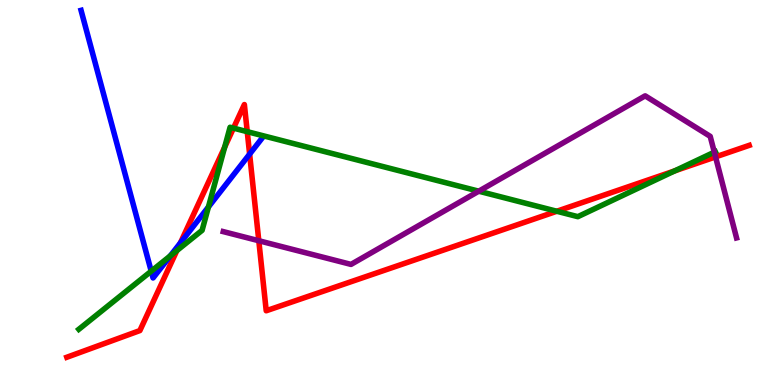[{'lines': ['blue', 'red'], 'intersections': [{'x': 2.33, 'y': 3.69}, {'x': 3.22, 'y': 6.0}]}, {'lines': ['green', 'red'], 'intersections': [{'x': 2.28, 'y': 3.49}, {'x': 2.9, 'y': 6.18}, {'x': 3.01, 'y': 6.67}, {'x': 3.19, 'y': 6.58}, {'x': 7.18, 'y': 4.51}, {'x': 8.71, 'y': 5.56}]}, {'lines': ['purple', 'red'], 'intersections': [{'x': 3.34, 'y': 3.75}, {'x': 9.23, 'y': 5.92}]}, {'lines': ['blue', 'green'], 'intersections': [{'x': 1.95, 'y': 2.96}, {'x': 2.2, 'y': 3.35}, {'x': 2.69, 'y': 4.63}]}, {'lines': ['blue', 'purple'], 'intersections': []}, {'lines': ['green', 'purple'], 'intersections': [{'x': 6.18, 'y': 5.03}, {'x': 9.22, 'y': 6.05}]}]